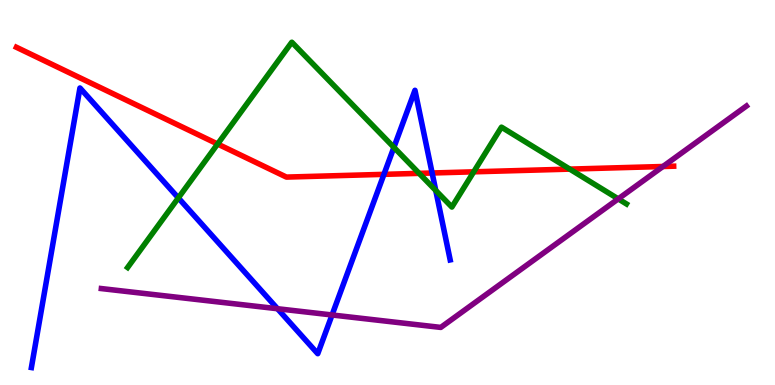[{'lines': ['blue', 'red'], 'intersections': [{'x': 4.95, 'y': 5.47}, {'x': 5.58, 'y': 5.51}]}, {'lines': ['green', 'red'], 'intersections': [{'x': 2.81, 'y': 6.26}, {'x': 5.41, 'y': 5.5}, {'x': 6.11, 'y': 5.54}, {'x': 7.35, 'y': 5.61}]}, {'lines': ['purple', 'red'], 'intersections': [{'x': 8.55, 'y': 5.68}]}, {'lines': ['blue', 'green'], 'intersections': [{'x': 2.3, 'y': 4.86}, {'x': 5.08, 'y': 6.17}, {'x': 5.62, 'y': 5.05}]}, {'lines': ['blue', 'purple'], 'intersections': [{'x': 3.58, 'y': 1.98}, {'x': 4.28, 'y': 1.82}]}, {'lines': ['green', 'purple'], 'intersections': [{'x': 7.98, 'y': 4.83}]}]